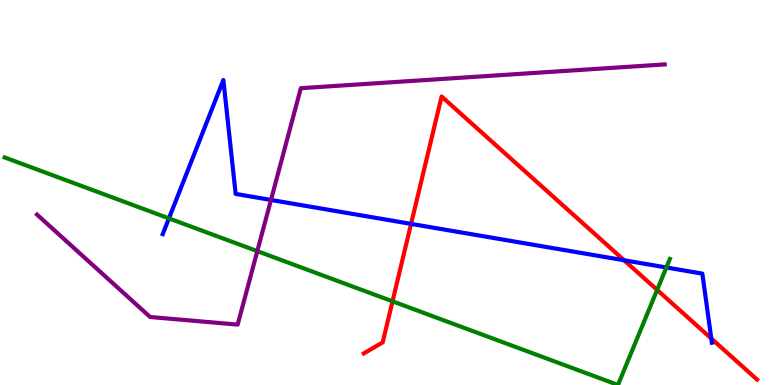[{'lines': ['blue', 'red'], 'intersections': [{'x': 5.3, 'y': 4.18}, {'x': 8.05, 'y': 3.24}, {'x': 9.18, 'y': 1.21}]}, {'lines': ['green', 'red'], 'intersections': [{'x': 5.06, 'y': 2.17}, {'x': 8.48, 'y': 2.47}]}, {'lines': ['purple', 'red'], 'intersections': []}, {'lines': ['blue', 'green'], 'intersections': [{'x': 2.18, 'y': 4.33}, {'x': 8.6, 'y': 3.05}]}, {'lines': ['blue', 'purple'], 'intersections': [{'x': 3.5, 'y': 4.81}]}, {'lines': ['green', 'purple'], 'intersections': [{'x': 3.32, 'y': 3.48}]}]